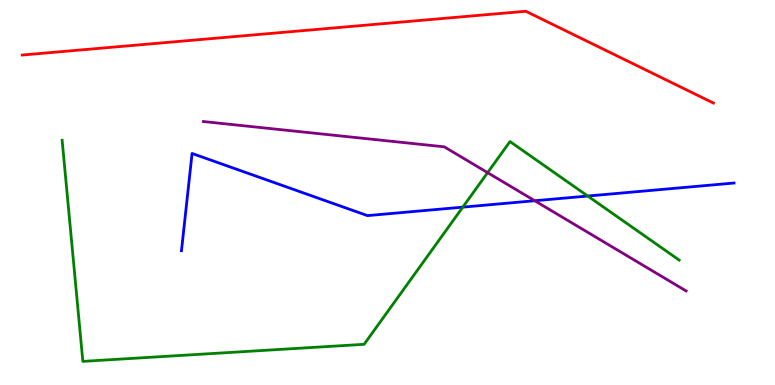[{'lines': ['blue', 'red'], 'intersections': []}, {'lines': ['green', 'red'], 'intersections': []}, {'lines': ['purple', 'red'], 'intersections': []}, {'lines': ['blue', 'green'], 'intersections': [{'x': 5.97, 'y': 4.62}, {'x': 7.58, 'y': 4.91}]}, {'lines': ['blue', 'purple'], 'intersections': [{'x': 6.9, 'y': 4.79}]}, {'lines': ['green', 'purple'], 'intersections': [{'x': 6.29, 'y': 5.52}]}]